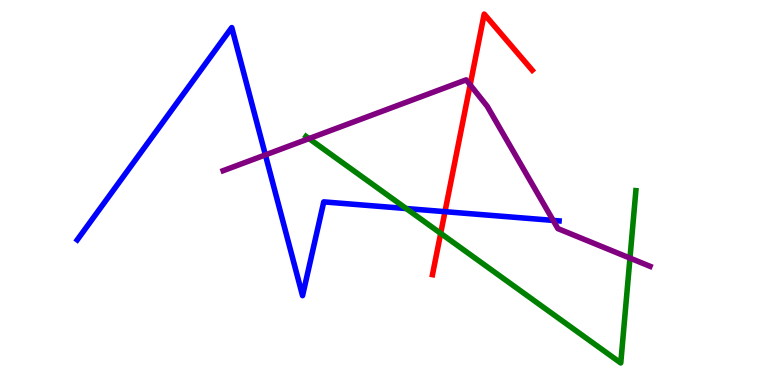[{'lines': ['blue', 'red'], 'intersections': [{'x': 5.74, 'y': 4.5}]}, {'lines': ['green', 'red'], 'intersections': [{'x': 5.69, 'y': 3.94}]}, {'lines': ['purple', 'red'], 'intersections': [{'x': 6.07, 'y': 7.8}]}, {'lines': ['blue', 'green'], 'intersections': [{'x': 5.24, 'y': 4.58}]}, {'lines': ['blue', 'purple'], 'intersections': [{'x': 3.42, 'y': 5.98}, {'x': 7.14, 'y': 4.28}]}, {'lines': ['green', 'purple'], 'intersections': [{'x': 3.99, 'y': 6.4}, {'x': 8.13, 'y': 3.3}]}]